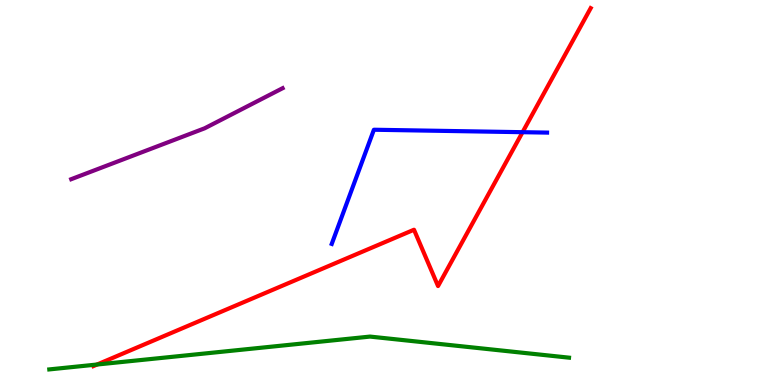[{'lines': ['blue', 'red'], 'intersections': [{'x': 6.74, 'y': 6.57}]}, {'lines': ['green', 'red'], 'intersections': [{'x': 1.25, 'y': 0.532}]}, {'lines': ['purple', 'red'], 'intersections': []}, {'lines': ['blue', 'green'], 'intersections': []}, {'lines': ['blue', 'purple'], 'intersections': []}, {'lines': ['green', 'purple'], 'intersections': []}]